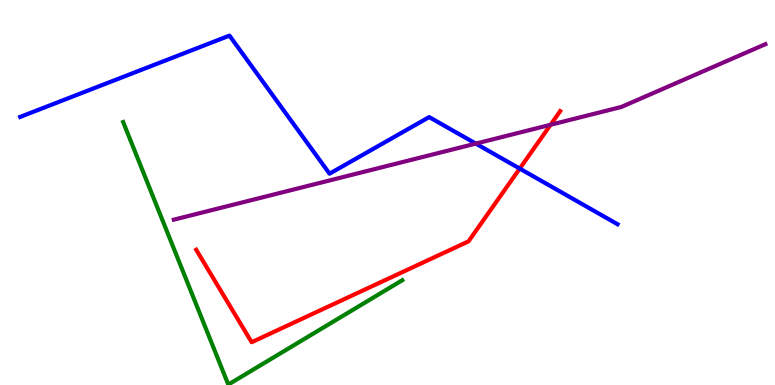[{'lines': ['blue', 'red'], 'intersections': [{'x': 6.71, 'y': 5.62}]}, {'lines': ['green', 'red'], 'intersections': []}, {'lines': ['purple', 'red'], 'intersections': [{'x': 7.1, 'y': 6.76}]}, {'lines': ['blue', 'green'], 'intersections': []}, {'lines': ['blue', 'purple'], 'intersections': [{'x': 6.14, 'y': 6.27}]}, {'lines': ['green', 'purple'], 'intersections': []}]